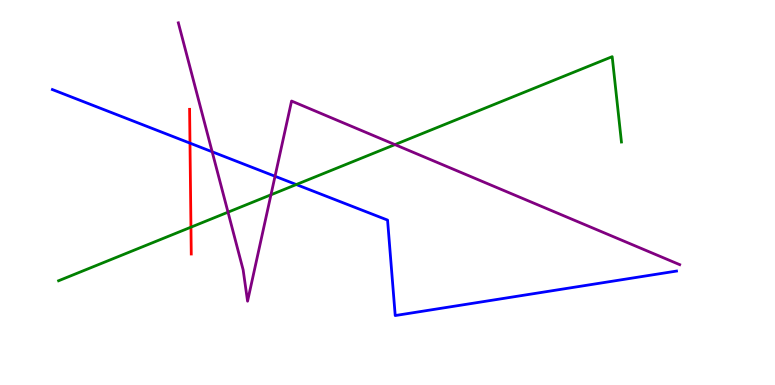[{'lines': ['blue', 'red'], 'intersections': [{'x': 2.45, 'y': 6.28}]}, {'lines': ['green', 'red'], 'intersections': [{'x': 2.46, 'y': 4.1}]}, {'lines': ['purple', 'red'], 'intersections': []}, {'lines': ['blue', 'green'], 'intersections': [{'x': 3.82, 'y': 5.21}]}, {'lines': ['blue', 'purple'], 'intersections': [{'x': 2.74, 'y': 6.06}, {'x': 3.55, 'y': 5.42}]}, {'lines': ['green', 'purple'], 'intersections': [{'x': 2.94, 'y': 4.49}, {'x': 3.5, 'y': 4.94}, {'x': 5.1, 'y': 6.24}]}]